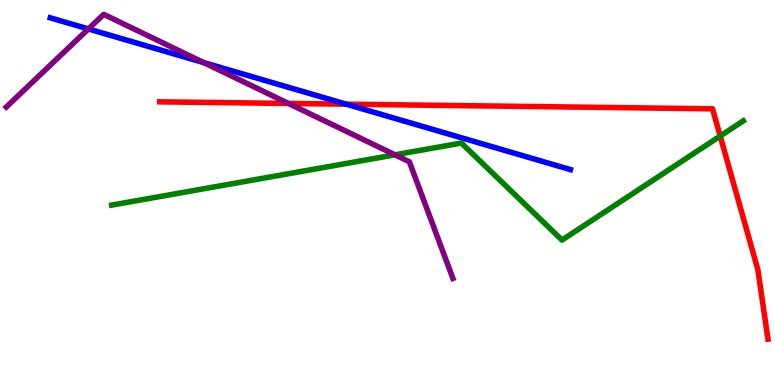[{'lines': ['blue', 'red'], 'intersections': [{'x': 4.47, 'y': 7.29}]}, {'lines': ['green', 'red'], 'intersections': [{'x': 9.29, 'y': 6.47}]}, {'lines': ['purple', 'red'], 'intersections': [{'x': 3.72, 'y': 7.31}]}, {'lines': ['blue', 'green'], 'intersections': []}, {'lines': ['blue', 'purple'], 'intersections': [{'x': 1.14, 'y': 9.25}, {'x': 2.63, 'y': 8.37}]}, {'lines': ['green', 'purple'], 'intersections': [{'x': 5.1, 'y': 5.98}]}]